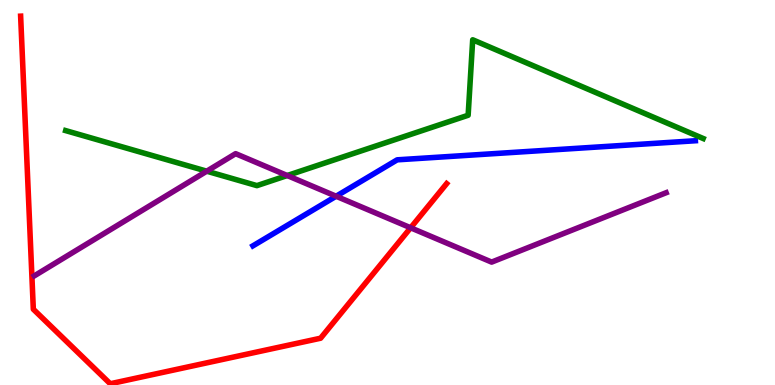[{'lines': ['blue', 'red'], 'intersections': []}, {'lines': ['green', 'red'], 'intersections': []}, {'lines': ['purple', 'red'], 'intersections': [{'x': 5.3, 'y': 4.08}]}, {'lines': ['blue', 'green'], 'intersections': []}, {'lines': ['blue', 'purple'], 'intersections': [{'x': 4.34, 'y': 4.9}]}, {'lines': ['green', 'purple'], 'intersections': [{'x': 2.67, 'y': 5.55}, {'x': 3.71, 'y': 5.44}]}]